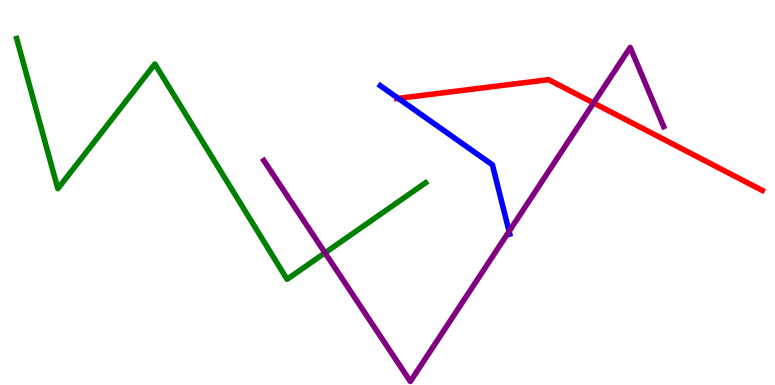[{'lines': ['blue', 'red'], 'intersections': [{'x': 5.14, 'y': 7.44}]}, {'lines': ['green', 'red'], 'intersections': []}, {'lines': ['purple', 'red'], 'intersections': [{'x': 7.66, 'y': 7.32}]}, {'lines': ['blue', 'green'], 'intersections': []}, {'lines': ['blue', 'purple'], 'intersections': [{'x': 6.57, 'y': 3.99}]}, {'lines': ['green', 'purple'], 'intersections': [{'x': 4.19, 'y': 3.43}]}]